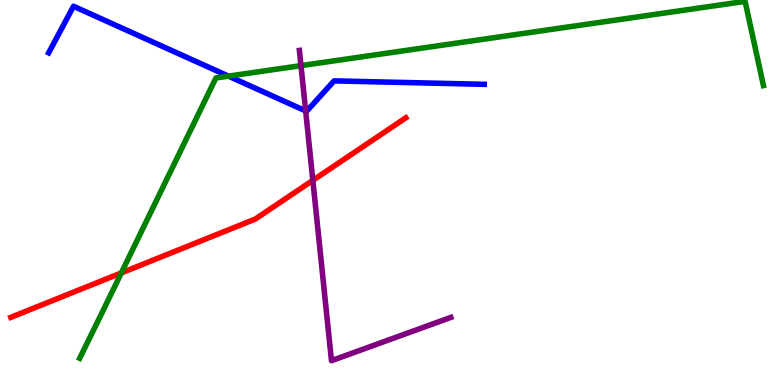[{'lines': ['blue', 'red'], 'intersections': []}, {'lines': ['green', 'red'], 'intersections': [{'x': 1.57, 'y': 2.91}]}, {'lines': ['purple', 'red'], 'intersections': [{'x': 4.04, 'y': 5.32}]}, {'lines': ['blue', 'green'], 'intersections': [{'x': 2.95, 'y': 8.02}]}, {'lines': ['blue', 'purple'], 'intersections': [{'x': 3.94, 'y': 7.12}]}, {'lines': ['green', 'purple'], 'intersections': [{'x': 3.88, 'y': 8.3}]}]